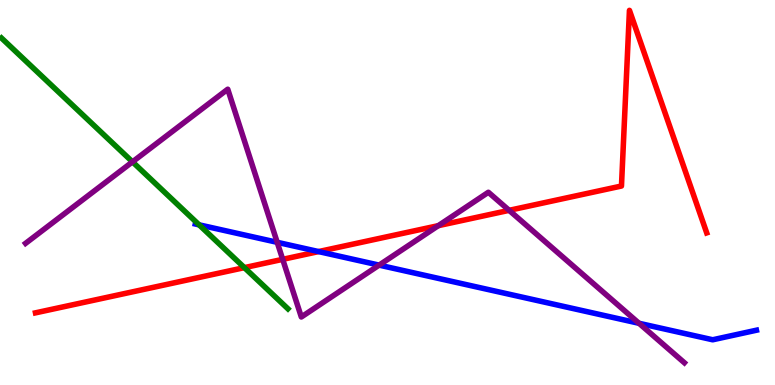[{'lines': ['blue', 'red'], 'intersections': [{'x': 4.11, 'y': 3.47}]}, {'lines': ['green', 'red'], 'intersections': [{'x': 3.15, 'y': 3.05}]}, {'lines': ['purple', 'red'], 'intersections': [{'x': 3.65, 'y': 3.26}, {'x': 5.66, 'y': 4.14}, {'x': 6.57, 'y': 4.54}]}, {'lines': ['blue', 'green'], 'intersections': [{'x': 2.57, 'y': 4.16}]}, {'lines': ['blue', 'purple'], 'intersections': [{'x': 3.58, 'y': 3.71}, {'x': 4.89, 'y': 3.11}, {'x': 8.25, 'y': 1.6}]}, {'lines': ['green', 'purple'], 'intersections': [{'x': 1.71, 'y': 5.8}]}]